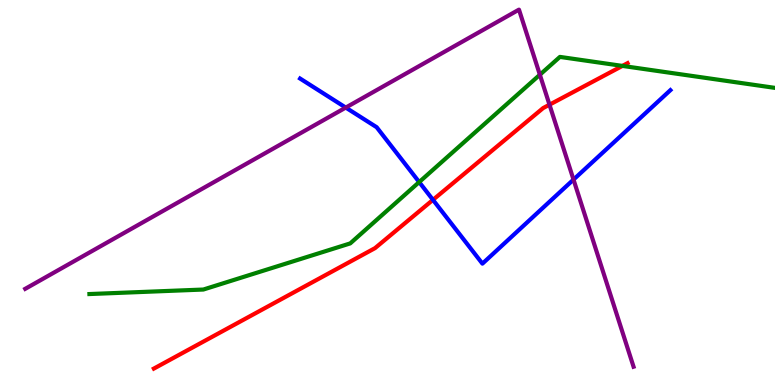[{'lines': ['blue', 'red'], 'intersections': [{'x': 5.59, 'y': 4.81}]}, {'lines': ['green', 'red'], 'intersections': [{'x': 8.03, 'y': 8.29}]}, {'lines': ['purple', 'red'], 'intersections': [{'x': 7.09, 'y': 7.28}]}, {'lines': ['blue', 'green'], 'intersections': [{'x': 5.41, 'y': 5.27}]}, {'lines': ['blue', 'purple'], 'intersections': [{'x': 4.46, 'y': 7.21}, {'x': 7.4, 'y': 5.34}]}, {'lines': ['green', 'purple'], 'intersections': [{'x': 6.97, 'y': 8.06}]}]